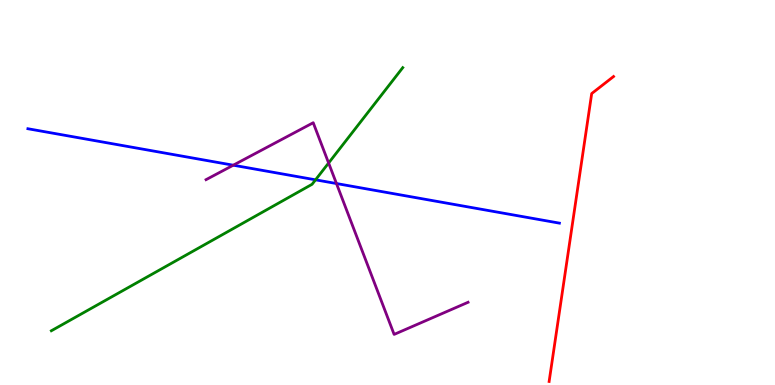[{'lines': ['blue', 'red'], 'intersections': []}, {'lines': ['green', 'red'], 'intersections': []}, {'lines': ['purple', 'red'], 'intersections': []}, {'lines': ['blue', 'green'], 'intersections': [{'x': 4.07, 'y': 5.33}]}, {'lines': ['blue', 'purple'], 'intersections': [{'x': 3.01, 'y': 5.71}, {'x': 4.34, 'y': 5.23}]}, {'lines': ['green', 'purple'], 'intersections': [{'x': 4.24, 'y': 5.77}]}]